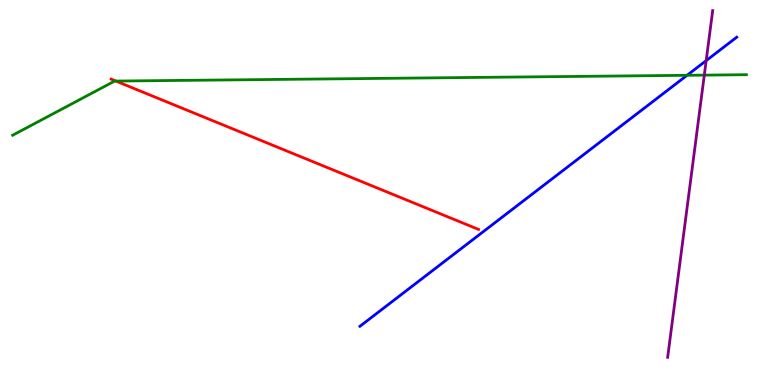[{'lines': ['blue', 'red'], 'intersections': []}, {'lines': ['green', 'red'], 'intersections': [{'x': 1.49, 'y': 7.89}]}, {'lines': ['purple', 'red'], 'intersections': []}, {'lines': ['blue', 'green'], 'intersections': [{'x': 8.87, 'y': 8.04}]}, {'lines': ['blue', 'purple'], 'intersections': [{'x': 9.11, 'y': 8.42}]}, {'lines': ['green', 'purple'], 'intersections': [{'x': 9.09, 'y': 8.05}]}]